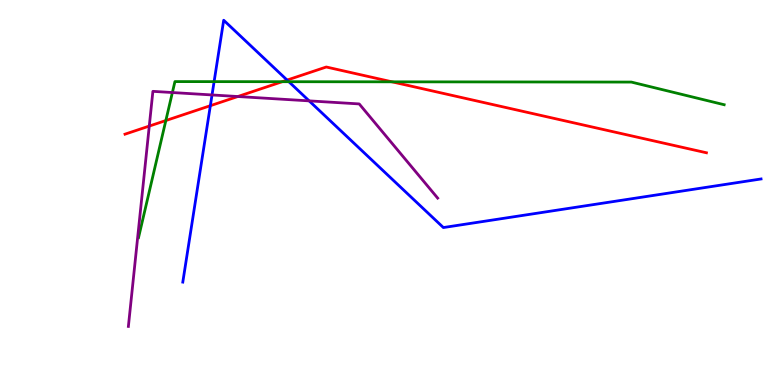[{'lines': ['blue', 'red'], 'intersections': [{'x': 2.71, 'y': 7.25}, {'x': 3.7, 'y': 7.92}]}, {'lines': ['green', 'red'], 'intersections': [{'x': 2.14, 'y': 6.87}, {'x': 3.64, 'y': 7.88}, {'x': 5.06, 'y': 7.87}]}, {'lines': ['purple', 'red'], 'intersections': [{'x': 1.93, 'y': 6.73}, {'x': 3.07, 'y': 7.49}]}, {'lines': ['blue', 'green'], 'intersections': [{'x': 2.76, 'y': 7.88}, {'x': 3.73, 'y': 7.88}]}, {'lines': ['blue', 'purple'], 'intersections': [{'x': 2.74, 'y': 7.53}, {'x': 3.99, 'y': 7.38}]}, {'lines': ['green', 'purple'], 'intersections': [{'x': 2.22, 'y': 7.6}]}]